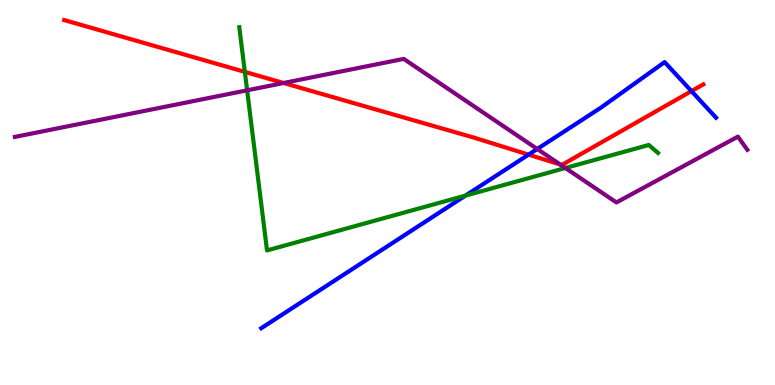[{'lines': ['blue', 'red'], 'intersections': [{'x': 6.82, 'y': 5.98}, {'x': 8.92, 'y': 7.63}]}, {'lines': ['green', 'red'], 'intersections': [{'x': 3.16, 'y': 8.13}]}, {'lines': ['purple', 'red'], 'intersections': [{'x': 3.66, 'y': 7.84}, {'x': 7.23, 'y': 5.73}]}, {'lines': ['blue', 'green'], 'intersections': [{'x': 6.01, 'y': 4.92}]}, {'lines': ['blue', 'purple'], 'intersections': [{'x': 6.93, 'y': 6.13}]}, {'lines': ['green', 'purple'], 'intersections': [{'x': 3.19, 'y': 7.65}, {'x': 7.3, 'y': 5.64}]}]